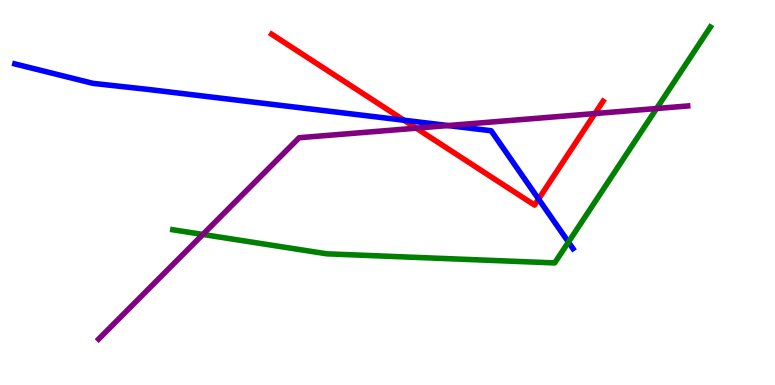[{'lines': ['blue', 'red'], 'intersections': [{'x': 5.21, 'y': 6.88}, {'x': 6.95, 'y': 4.83}]}, {'lines': ['green', 'red'], 'intersections': []}, {'lines': ['purple', 'red'], 'intersections': [{'x': 5.37, 'y': 6.67}, {'x': 7.68, 'y': 7.05}]}, {'lines': ['blue', 'green'], 'intersections': [{'x': 7.33, 'y': 3.71}]}, {'lines': ['blue', 'purple'], 'intersections': [{'x': 5.78, 'y': 6.74}]}, {'lines': ['green', 'purple'], 'intersections': [{'x': 2.62, 'y': 3.91}, {'x': 8.47, 'y': 7.18}]}]